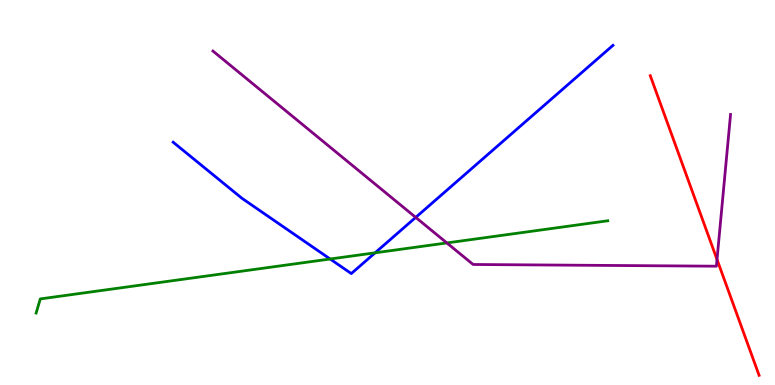[{'lines': ['blue', 'red'], 'intersections': []}, {'lines': ['green', 'red'], 'intersections': []}, {'lines': ['purple', 'red'], 'intersections': [{'x': 9.25, 'y': 3.26}]}, {'lines': ['blue', 'green'], 'intersections': [{'x': 4.26, 'y': 3.27}, {'x': 4.84, 'y': 3.43}]}, {'lines': ['blue', 'purple'], 'intersections': [{'x': 5.36, 'y': 4.35}]}, {'lines': ['green', 'purple'], 'intersections': [{'x': 5.77, 'y': 3.69}]}]